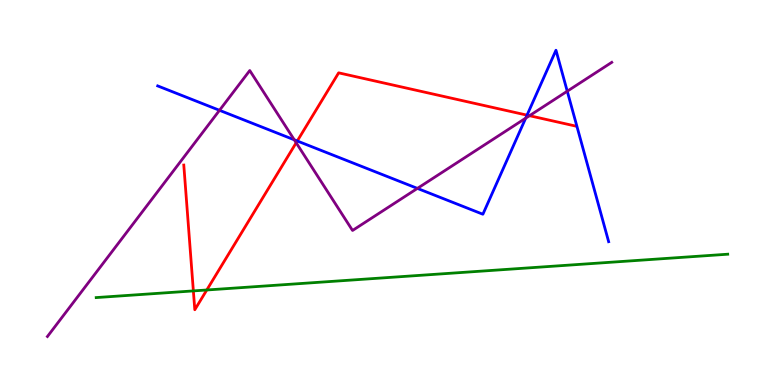[{'lines': ['blue', 'red'], 'intersections': [{'x': 3.84, 'y': 6.34}, {'x': 6.8, 'y': 7.01}]}, {'lines': ['green', 'red'], 'intersections': [{'x': 2.5, 'y': 2.44}, {'x': 2.67, 'y': 2.47}]}, {'lines': ['purple', 'red'], 'intersections': [{'x': 3.82, 'y': 6.29}, {'x': 6.83, 'y': 6.99}]}, {'lines': ['blue', 'green'], 'intersections': []}, {'lines': ['blue', 'purple'], 'intersections': [{'x': 2.83, 'y': 7.14}, {'x': 3.8, 'y': 6.37}, {'x': 5.39, 'y': 5.11}, {'x': 6.78, 'y': 6.93}, {'x': 7.32, 'y': 7.63}]}, {'lines': ['green', 'purple'], 'intersections': []}]